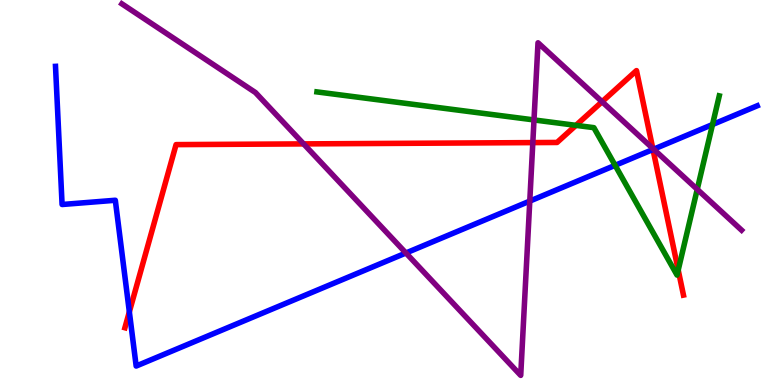[{'lines': ['blue', 'red'], 'intersections': [{'x': 1.67, 'y': 1.9}, {'x': 8.43, 'y': 6.12}]}, {'lines': ['green', 'red'], 'intersections': [{'x': 7.43, 'y': 6.74}, {'x': 8.75, 'y': 2.99}]}, {'lines': ['purple', 'red'], 'intersections': [{'x': 3.92, 'y': 6.26}, {'x': 6.88, 'y': 6.3}, {'x': 7.77, 'y': 7.36}, {'x': 8.42, 'y': 6.15}]}, {'lines': ['blue', 'green'], 'intersections': [{'x': 7.94, 'y': 5.71}, {'x': 9.19, 'y': 6.77}]}, {'lines': ['blue', 'purple'], 'intersections': [{'x': 5.24, 'y': 3.43}, {'x': 6.84, 'y': 4.78}, {'x': 8.43, 'y': 6.12}]}, {'lines': ['green', 'purple'], 'intersections': [{'x': 6.89, 'y': 6.88}, {'x': 9.0, 'y': 5.08}]}]